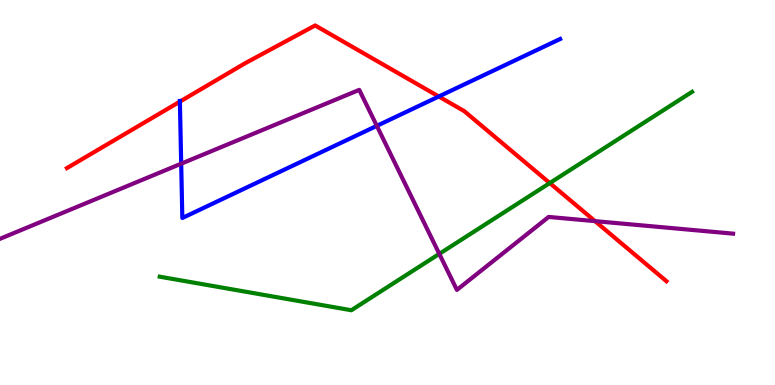[{'lines': ['blue', 'red'], 'intersections': [{'x': 2.32, 'y': 7.36}, {'x': 5.66, 'y': 7.49}]}, {'lines': ['green', 'red'], 'intersections': [{'x': 7.09, 'y': 5.25}]}, {'lines': ['purple', 'red'], 'intersections': [{'x': 7.68, 'y': 4.26}]}, {'lines': ['blue', 'green'], 'intersections': []}, {'lines': ['blue', 'purple'], 'intersections': [{'x': 2.34, 'y': 5.75}, {'x': 4.86, 'y': 6.73}]}, {'lines': ['green', 'purple'], 'intersections': [{'x': 5.67, 'y': 3.41}]}]